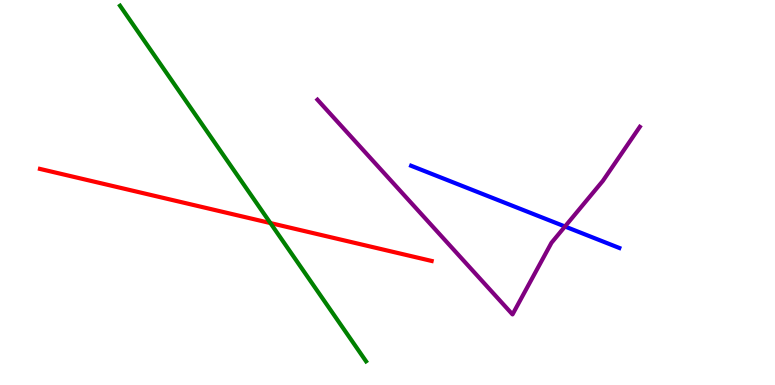[{'lines': ['blue', 'red'], 'intersections': []}, {'lines': ['green', 'red'], 'intersections': [{'x': 3.49, 'y': 4.21}]}, {'lines': ['purple', 'red'], 'intersections': []}, {'lines': ['blue', 'green'], 'intersections': []}, {'lines': ['blue', 'purple'], 'intersections': [{'x': 7.29, 'y': 4.12}]}, {'lines': ['green', 'purple'], 'intersections': []}]